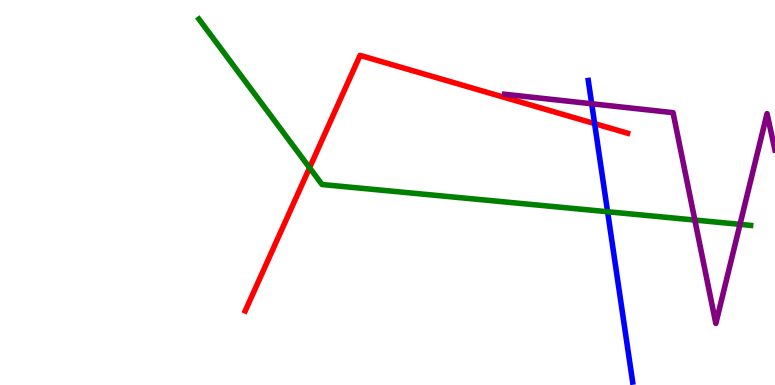[{'lines': ['blue', 'red'], 'intersections': [{'x': 7.67, 'y': 6.79}]}, {'lines': ['green', 'red'], 'intersections': [{'x': 3.99, 'y': 5.64}]}, {'lines': ['purple', 'red'], 'intersections': []}, {'lines': ['blue', 'green'], 'intersections': [{'x': 7.84, 'y': 4.5}]}, {'lines': ['blue', 'purple'], 'intersections': [{'x': 7.63, 'y': 7.3}]}, {'lines': ['green', 'purple'], 'intersections': [{'x': 8.97, 'y': 4.28}, {'x': 9.55, 'y': 4.17}]}]